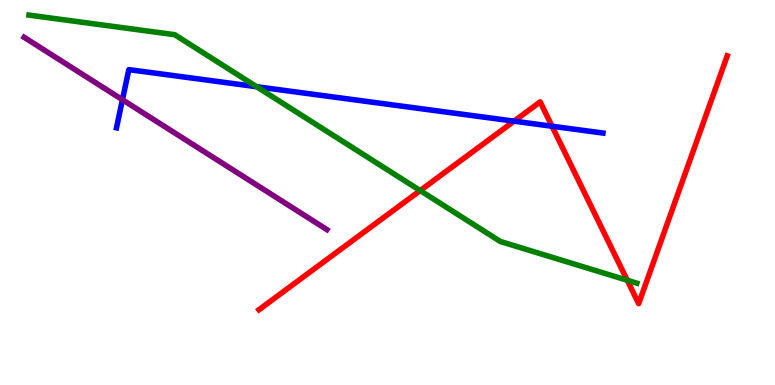[{'lines': ['blue', 'red'], 'intersections': [{'x': 6.63, 'y': 6.85}, {'x': 7.12, 'y': 6.72}]}, {'lines': ['green', 'red'], 'intersections': [{'x': 5.42, 'y': 5.05}, {'x': 8.09, 'y': 2.72}]}, {'lines': ['purple', 'red'], 'intersections': []}, {'lines': ['blue', 'green'], 'intersections': [{'x': 3.31, 'y': 7.75}]}, {'lines': ['blue', 'purple'], 'intersections': [{'x': 1.58, 'y': 7.41}]}, {'lines': ['green', 'purple'], 'intersections': []}]